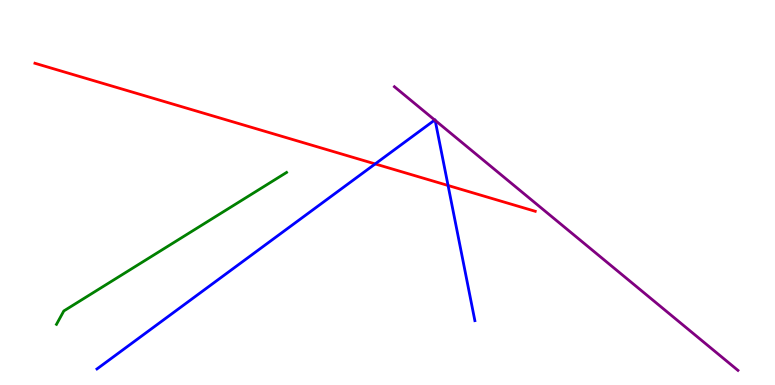[{'lines': ['blue', 'red'], 'intersections': [{'x': 4.84, 'y': 5.74}, {'x': 5.78, 'y': 5.18}]}, {'lines': ['green', 'red'], 'intersections': []}, {'lines': ['purple', 'red'], 'intersections': []}, {'lines': ['blue', 'green'], 'intersections': []}, {'lines': ['blue', 'purple'], 'intersections': [{'x': 5.61, 'y': 6.88}, {'x': 5.61, 'y': 6.87}]}, {'lines': ['green', 'purple'], 'intersections': []}]